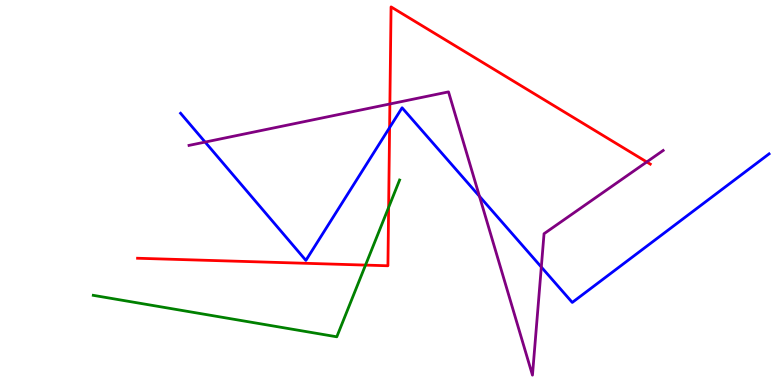[{'lines': ['blue', 'red'], 'intersections': [{'x': 5.03, 'y': 6.69}]}, {'lines': ['green', 'red'], 'intersections': [{'x': 4.72, 'y': 3.11}, {'x': 5.01, 'y': 4.61}]}, {'lines': ['purple', 'red'], 'intersections': [{'x': 5.03, 'y': 7.3}, {'x': 8.35, 'y': 5.79}]}, {'lines': ['blue', 'green'], 'intersections': []}, {'lines': ['blue', 'purple'], 'intersections': [{'x': 2.65, 'y': 6.31}, {'x': 6.19, 'y': 4.9}, {'x': 6.98, 'y': 3.06}]}, {'lines': ['green', 'purple'], 'intersections': []}]